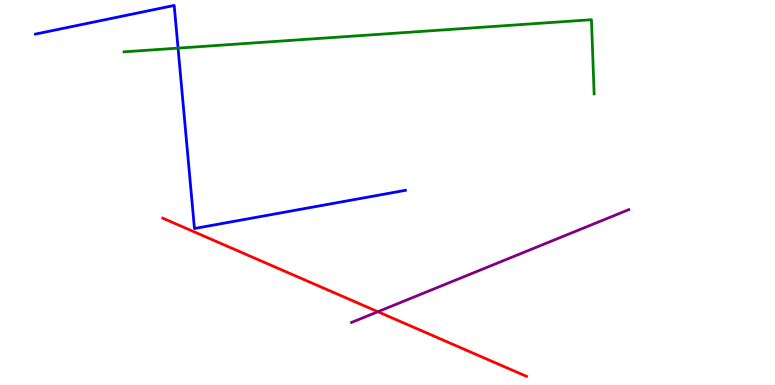[{'lines': ['blue', 'red'], 'intersections': []}, {'lines': ['green', 'red'], 'intersections': []}, {'lines': ['purple', 'red'], 'intersections': [{'x': 4.88, 'y': 1.9}]}, {'lines': ['blue', 'green'], 'intersections': [{'x': 2.3, 'y': 8.75}]}, {'lines': ['blue', 'purple'], 'intersections': []}, {'lines': ['green', 'purple'], 'intersections': []}]